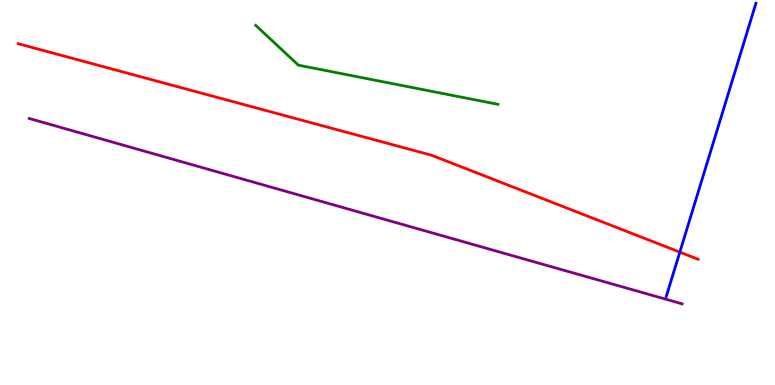[{'lines': ['blue', 'red'], 'intersections': [{'x': 8.77, 'y': 3.45}]}, {'lines': ['green', 'red'], 'intersections': []}, {'lines': ['purple', 'red'], 'intersections': []}, {'lines': ['blue', 'green'], 'intersections': []}, {'lines': ['blue', 'purple'], 'intersections': []}, {'lines': ['green', 'purple'], 'intersections': []}]